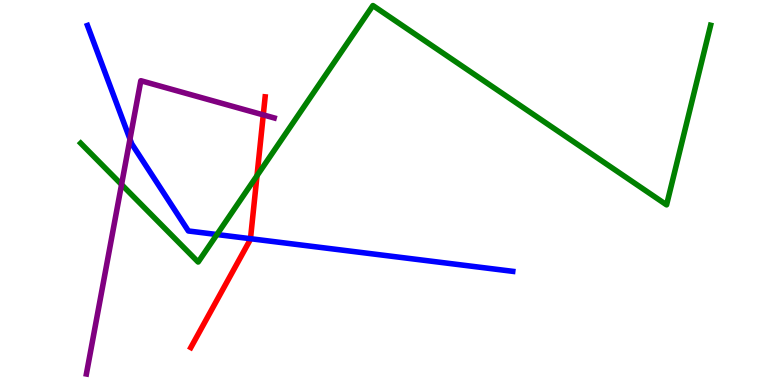[{'lines': ['blue', 'red'], 'intersections': [{'x': 3.23, 'y': 3.8}]}, {'lines': ['green', 'red'], 'intersections': [{'x': 3.32, 'y': 5.44}]}, {'lines': ['purple', 'red'], 'intersections': [{'x': 3.4, 'y': 7.02}]}, {'lines': ['blue', 'green'], 'intersections': [{'x': 2.8, 'y': 3.91}]}, {'lines': ['blue', 'purple'], 'intersections': [{'x': 1.68, 'y': 6.39}]}, {'lines': ['green', 'purple'], 'intersections': [{'x': 1.57, 'y': 5.21}]}]